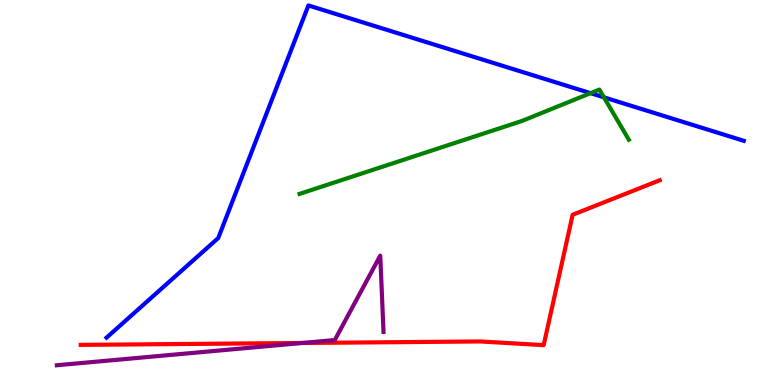[{'lines': ['blue', 'red'], 'intersections': []}, {'lines': ['green', 'red'], 'intersections': []}, {'lines': ['purple', 'red'], 'intersections': [{'x': 3.9, 'y': 1.09}]}, {'lines': ['blue', 'green'], 'intersections': [{'x': 7.62, 'y': 7.58}, {'x': 7.79, 'y': 7.47}]}, {'lines': ['blue', 'purple'], 'intersections': []}, {'lines': ['green', 'purple'], 'intersections': []}]